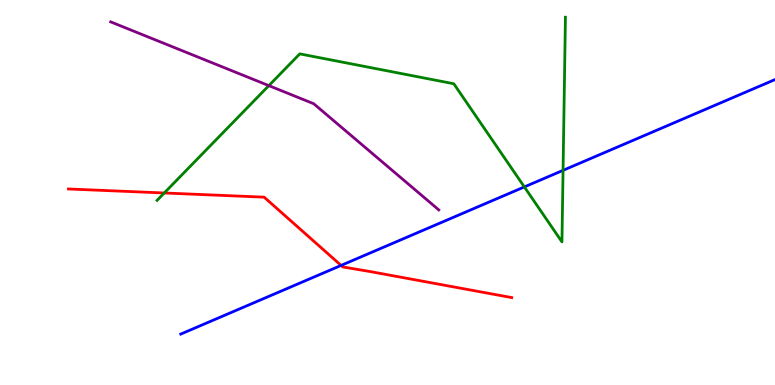[{'lines': ['blue', 'red'], 'intersections': [{'x': 4.4, 'y': 3.11}]}, {'lines': ['green', 'red'], 'intersections': [{'x': 2.12, 'y': 4.99}]}, {'lines': ['purple', 'red'], 'intersections': []}, {'lines': ['blue', 'green'], 'intersections': [{'x': 6.77, 'y': 5.14}, {'x': 7.27, 'y': 5.58}]}, {'lines': ['blue', 'purple'], 'intersections': []}, {'lines': ['green', 'purple'], 'intersections': [{'x': 3.47, 'y': 7.78}]}]